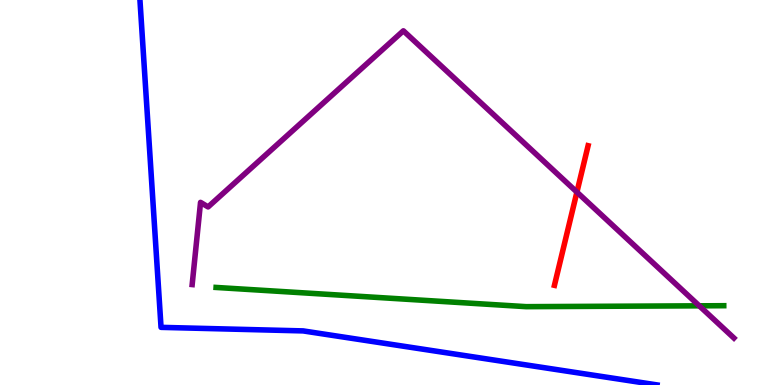[{'lines': ['blue', 'red'], 'intersections': []}, {'lines': ['green', 'red'], 'intersections': []}, {'lines': ['purple', 'red'], 'intersections': [{'x': 7.44, 'y': 5.01}]}, {'lines': ['blue', 'green'], 'intersections': []}, {'lines': ['blue', 'purple'], 'intersections': []}, {'lines': ['green', 'purple'], 'intersections': [{'x': 9.02, 'y': 2.06}]}]